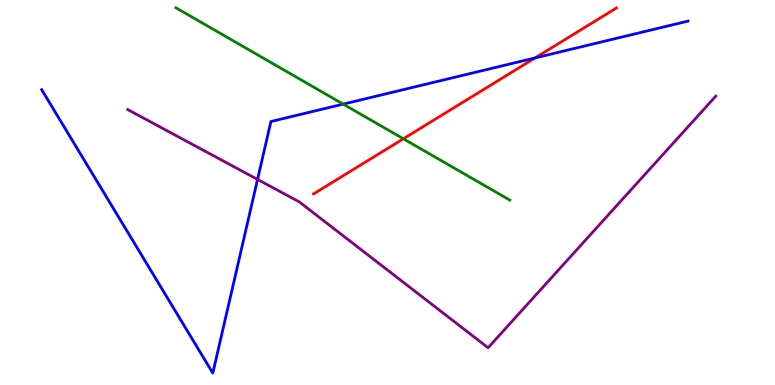[{'lines': ['blue', 'red'], 'intersections': [{'x': 6.9, 'y': 8.5}]}, {'lines': ['green', 'red'], 'intersections': [{'x': 5.2, 'y': 6.4}]}, {'lines': ['purple', 'red'], 'intersections': []}, {'lines': ['blue', 'green'], 'intersections': [{'x': 4.43, 'y': 7.3}]}, {'lines': ['blue', 'purple'], 'intersections': [{'x': 3.32, 'y': 5.34}]}, {'lines': ['green', 'purple'], 'intersections': []}]